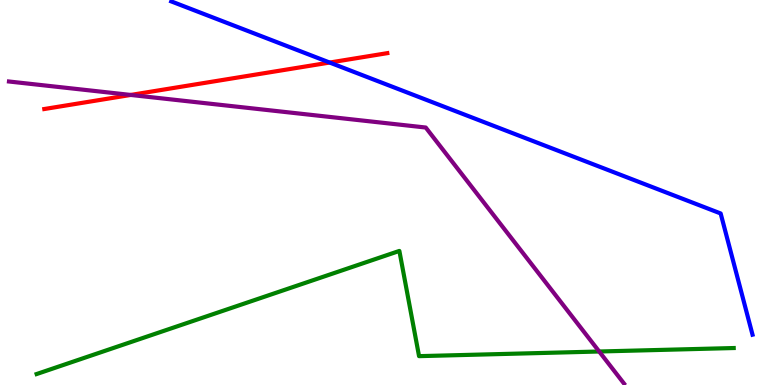[{'lines': ['blue', 'red'], 'intersections': [{'x': 4.25, 'y': 8.38}]}, {'lines': ['green', 'red'], 'intersections': []}, {'lines': ['purple', 'red'], 'intersections': [{'x': 1.69, 'y': 7.53}]}, {'lines': ['blue', 'green'], 'intersections': []}, {'lines': ['blue', 'purple'], 'intersections': []}, {'lines': ['green', 'purple'], 'intersections': [{'x': 7.73, 'y': 0.87}]}]